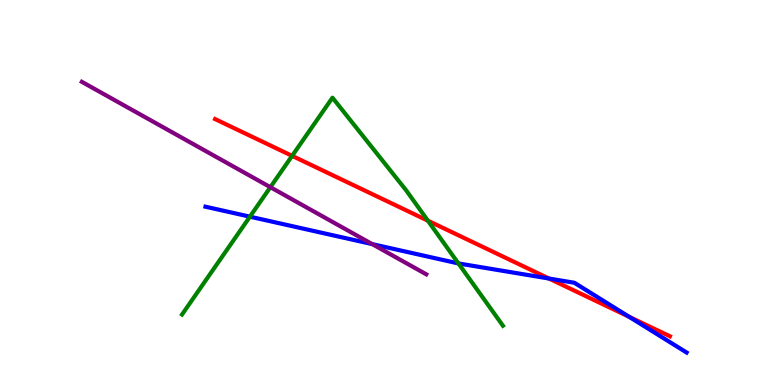[{'lines': ['blue', 'red'], 'intersections': [{'x': 7.08, 'y': 2.77}, {'x': 8.12, 'y': 1.77}]}, {'lines': ['green', 'red'], 'intersections': [{'x': 3.77, 'y': 5.95}, {'x': 5.52, 'y': 4.27}]}, {'lines': ['purple', 'red'], 'intersections': []}, {'lines': ['blue', 'green'], 'intersections': [{'x': 3.22, 'y': 4.37}, {'x': 5.92, 'y': 3.16}]}, {'lines': ['blue', 'purple'], 'intersections': [{'x': 4.8, 'y': 3.66}]}, {'lines': ['green', 'purple'], 'intersections': [{'x': 3.49, 'y': 5.14}]}]